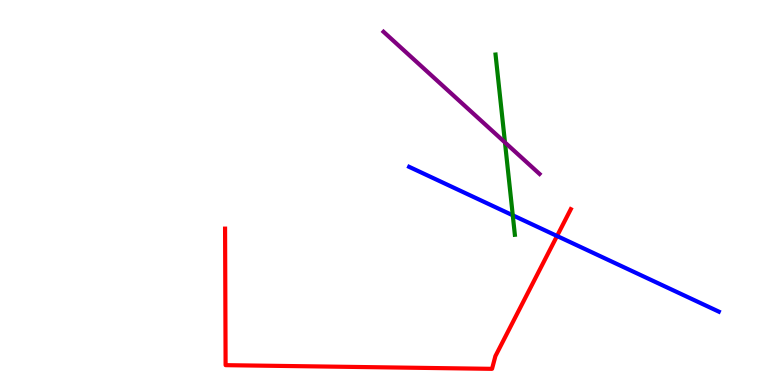[{'lines': ['blue', 'red'], 'intersections': [{'x': 7.19, 'y': 3.87}]}, {'lines': ['green', 'red'], 'intersections': []}, {'lines': ['purple', 'red'], 'intersections': []}, {'lines': ['blue', 'green'], 'intersections': [{'x': 6.62, 'y': 4.41}]}, {'lines': ['blue', 'purple'], 'intersections': []}, {'lines': ['green', 'purple'], 'intersections': [{'x': 6.52, 'y': 6.3}]}]